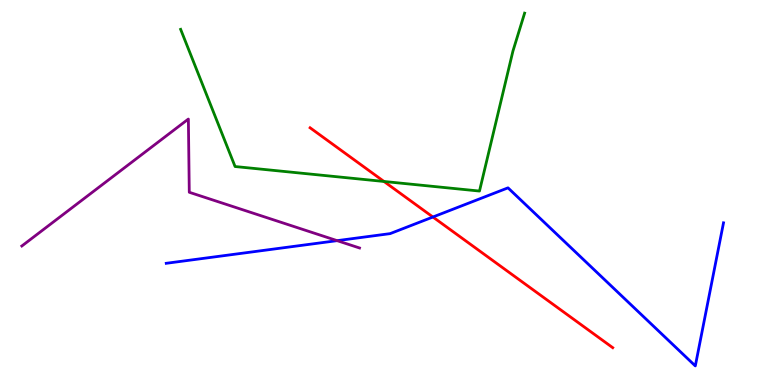[{'lines': ['blue', 'red'], 'intersections': [{'x': 5.59, 'y': 4.36}]}, {'lines': ['green', 'red'], 'intersections': [{'x': 4.95, 'y': 5.29}]}, {'lines': ['purple', 'red'], 'intersections': []}, {'lines': ['blue', 'green'], 'intersections': []}, {'lines': ['blue', 'purple'], 'intersections': [{'x': 4.35, 'y': 3.75}]}, {'lines': ['green', 'purple'], 'intersections': []}]